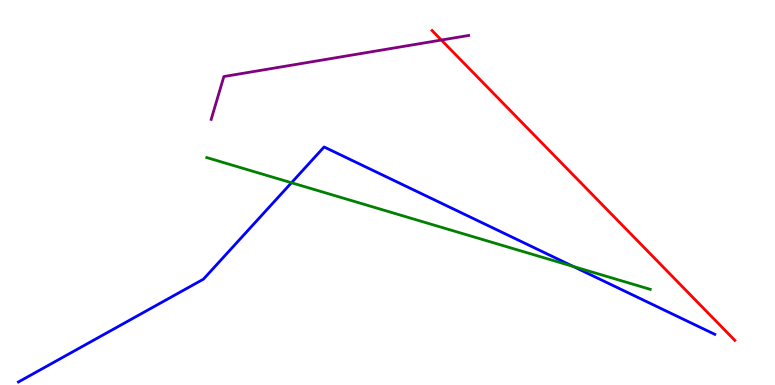[{'lines': ['blue', 'red'], 'intersections': []}, {'lines': ['green', 'red'], 'intersections': []}, {'lines': ['purple', 'red'], 'intersections': [{'x': 5.69, 'y': 8.96}]}, {'lines': ['blue', 'green'], 'intersections': [{'x': 3.76, 'y': 5.25}, {'x': 7.4, 'y': 3.08}]}, {'lines': ['blue', 'purple'], 'intersections': []}, {'lines': ['green', 'purple'], 'intersections': []}]